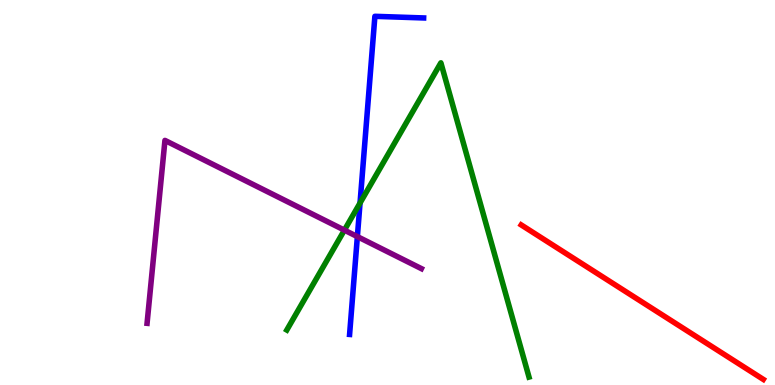[{'lines': ['blue', 'red'], 'intersections': []}, {'lines': ['green', 'red'], 'intersections': []}, {'lines': ['purple', 'red'], 'intersections': []}, {'lines': ['blue', 'green'], 'intersections': [{'x': 4.65, 'y': 4.73}]}, {'lines': ['blue', 'purple'], 'intersections': [{'x': 4.61, 'y': 3.85}]}, {'lines': ['green', 'purple'], 'intersections': [{'x': 4.44, 'y': 4.02}]}]